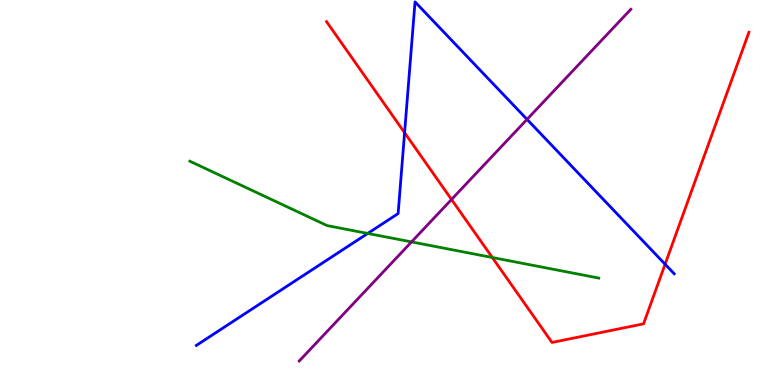[{'lines': ['blue', 'red'], 'intersections': [{'x': 5.22, 'y': 6.55}, {'x': 8.58, 'y': 3.14}]}, {'lines': ['green', 'red'], 'intersections': [{'x': 6.35, 'y': 3.31}]}, {'lines': ['purple', 'red'], 'intersections': [{'x': 5.83, 'y': 4.82}]}, {'lines': ['blue', 'green'], 'intersections': [{'x': 4.74, 'y': 3.94}]}, {'lines': ['blue', 'purple'], 'intersections': [{'x': 6.8, 'y': 6.9}]}, {'lines': ['green', 'purple'], 'intersections': [{'x': 5.31, 'y': 3.72}]}]